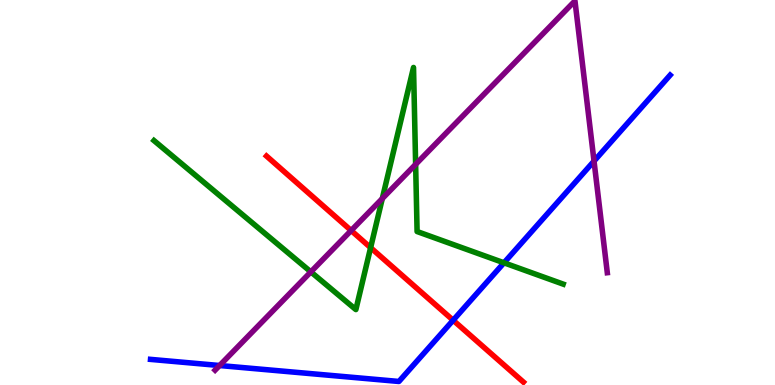[{'lines': ['blue', 'red'], 'intersections': [{'x': 5.85, 'y': 1.68}]}, {'lines': ['green', 'red'], 'intersections': [{'x': 4.78, 'y': 3.57}]}, {'lines': ['purple', 'red'], 'intersections': [{'x': 4.53, 'y': 4.01}]}, {'lines': ['blue', 'green'], 'intersections': [{'x': 6.5, 'y': 3.17}]}, {'lines': ['blue', 'purple'], 'intersections': [{'x': 2.83, 'y': 0.506}, {'x': 7.66, 'y': 5.82}]}, {'lines': ['green', 'purple'], 'intersections': [{'x': 4.01, 'y': 2.94}, {'x': 4.93, 'y': 4.84}, {'x': 5.36, 'y': 5.73}]}]